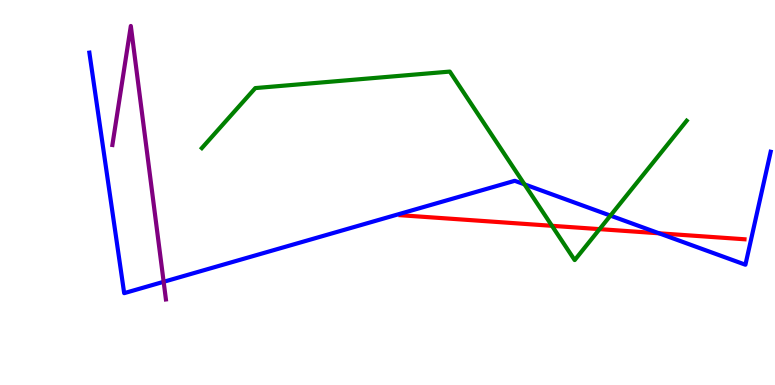[{'lines': ['blue', 'red'], 'intersections': [{'x': 8.5, 'y': 3.94}]}, {'lines': ['green', 'red'], 'intersections': [{'x': 7.12, 'y': 4.13}, {'x': 7.74, 'y': 4.05}]}, {'lines': ['purple', 'red'], 'intersections': []}, {'lines': ['blue', 'green'], 'intersections': [{'x': 6.77, 'y': 5.21}, {'x': 7.88, 'y': 4.4}]}, {'lines': ['blue', 'purple'], 'intersections': [{'x': 2.11, 'y': 2.68}]}, {'lines': ['green', 'purple'], 'intersections': []}]